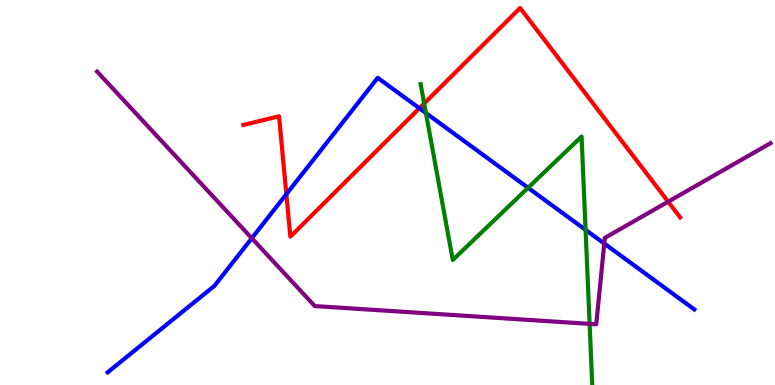[{'lines': ['blue', 'red'], 'intersections': [{'x': 3.7, 'y': 4.96}, {'x': 5.41, 'y': 7.19}]}, {'lines': ['green', 'red'], 'intersections': [{'x': 5.47, 'y': 7.31}]}, {'lines': ['purple', 'red'], 'intersections': [{'x': 8.62, 'y': 4.76}]}, {'lines': ['blue', 'green'], 'intersections': [{'x': 5.5, 'y': 7.06}, {'x': 6.81, 'y': 5.12}, {'x': 7.56, 'y': 4.03}]}, {'lines': ['blue', 'purple'], 'intersections': [{'x': 3.25, 'y': 3.81}, {'x': 7.8, 'y': 3.67}]}, {'lines': ['green', 'purple'], 'intersections': [{'x': 7.61, 'y': 1.59}]}]